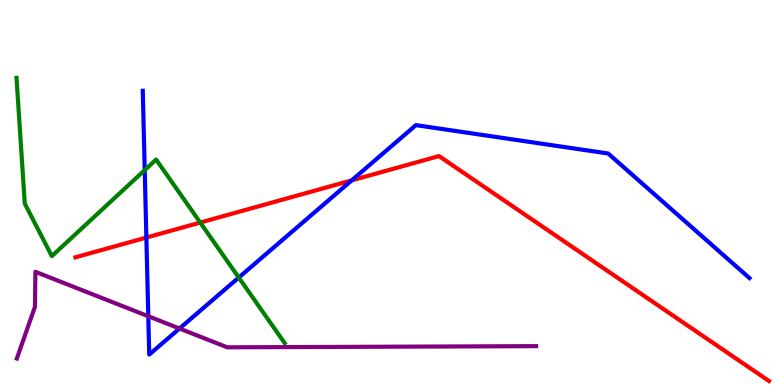[{'lines': ['blue', 'red'], 'intersections': [{'x': 1.89, 'y': 3.83}, {'x': 4.54, 'y': 5.31}]}, {'lines': ['green', 'red'], 'intersections': [{'x': 2.58, 'y': 4.22}]}, {'lines': ['purple', 'red'], 'intersections': []}, {'lines': ['blue', 'green'], 'intersections': [{'x': 1.87, 'y': 5.58}, {'x': 3.08, 'y': 2.79}]}, {'lines': ['blue', 'purple'], 'intersections': [{'x': 1.91, 'y': 1.79}, {'x': 2.32, 'y': 1.47}]}, {'lines': ['green', 'purple'], 'intersections': []}]